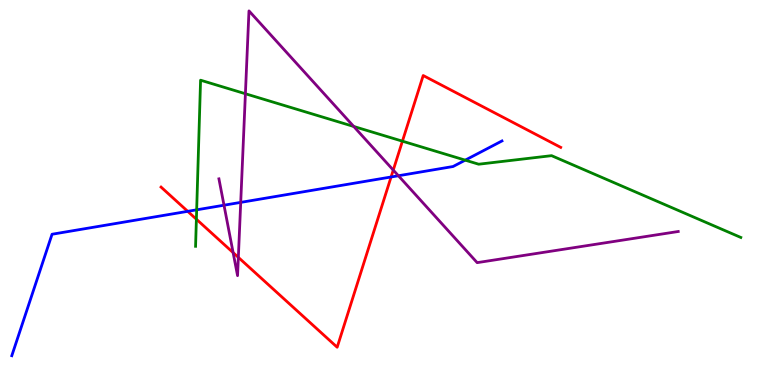[{'lines': ['blue', 'red'], 'intersections': [{'x': 2.42, 'y': 4.51}, {'x': 5.05, 'y': 5.4}]}, {'lines': ['green', 'red'], 'intersections': [{'x': 2.53, 'y': 4.31}, {'x': 5.19, 'y': 6.33}]}, {'lines': ['purple', 'red'], 'intersections': [{'x': 3.01, 'y': 3.44}, {'x': 3.08, 'y': 3.31}, {'x': 5.07, 'y': 5.58}]}, {'lines': ['blue', 'green'], 'intersections': [{'x': 2.54, 'y': 4.55}, {'x': 6.0, 'y': 5.84}]}, {'lines': ['blue', 'purple'], 'intersections': [{'x': 2.89, 'y': 4.67}, {'x': 3.11, 'y': 4.74}, {'x': 5.14, 'y': 5.44}]}, {'lines': ['green', 'purple'], 'intersections': [{'x': 3.17, 'y': 7.57}, {'x': 4.56, 'y': 6.72}]}]